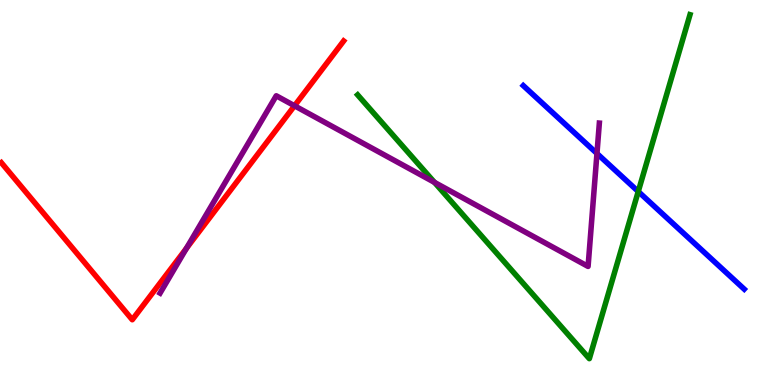[{'lines': ['blue', 'red'], 'intersections': []}, {'lines': ['green', 'red'], 'intersections': []}, {'lines': ['purple', 'red'], 'intersections': [{'x': 2.41, 'y': 3.55}, {'x': 3.8, 'y': 7.25}]}, {'lines': ['blue', 'green'], 'intersections': [{'x': 8.24, 'y': 5.03}]}, {'lines': ['blue', 'purple'], 'intersections': [{'x': 7.7, 'y': 6.01}]}, {'lines': ['green', 'purple'], 'intersections': [{'x': 5.61, 'y': 5.26}]}]